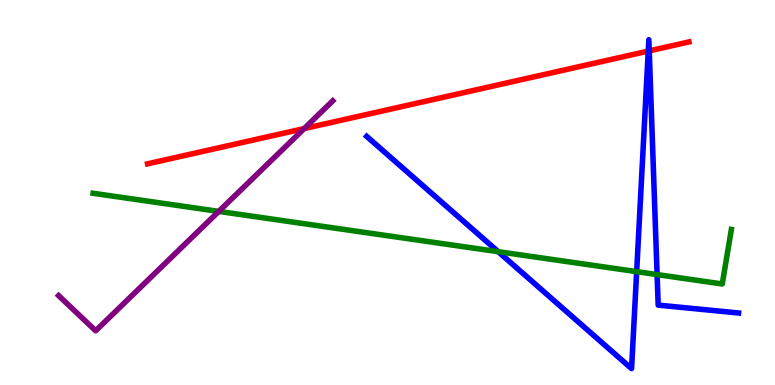[{'lines': ['blue', 'red'], 'intersections': [{'x': 8.36, 'y': 8.67}, {'x': 8.38, 'y': 8.68}]}, {'lines': ['green', 'red'], 'intersections': []}, {'lines': ['purple', 'red'], 'intersections': [{'x': 3.92, 'y': 6.66}]}, {'lines': ['blue', 'green'], 'intersections': [{'x': 6.43, 'y': 3.46}, {'x': 8.22, 'y': 2.94}, {'x': 8.48, 'y': 2.87}]}, {'lines': ['blue', 'purple'], 'intersections': []}, {'lines': ['green', 'purple'], 'intersections': [{'x': 2.82, 'y': 4.51}]}]